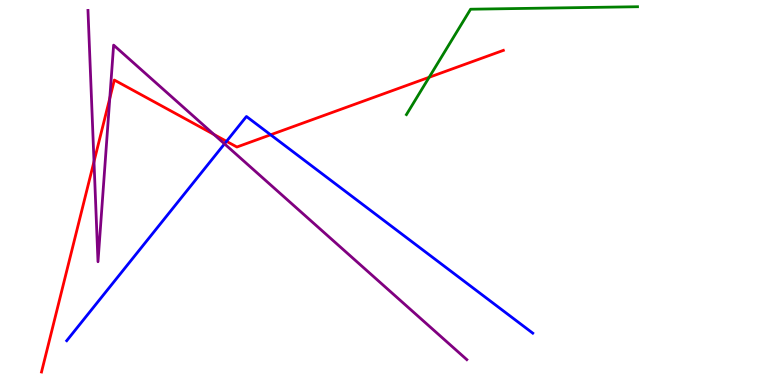[{'lines': ['blue', 'red'], 'intersections': [{'x': 2.92, 'y': 6.33}, {'x': 3.49, 'y': 6.5}]}, {'lines': ['green', 'red'], 'intersections': [{'x': 5.54, 'y': 7.99}]}, {'lines': ['purple', 'red'], 'intersections': [{'x': 1.21, 'y': 5.8}, {'x': 1.42, 'y': 7.45}, {'x': 2.76, 'y': 6.51}]}, {'lines': ['blue', 'green'], 'intersections': []}, {'lines': ['blue', 'purple'], 'intersections': [{'x': 2.9, 'y': 6.26}]}, {'lines': ['green', 'purple'], 'intersections': []}]